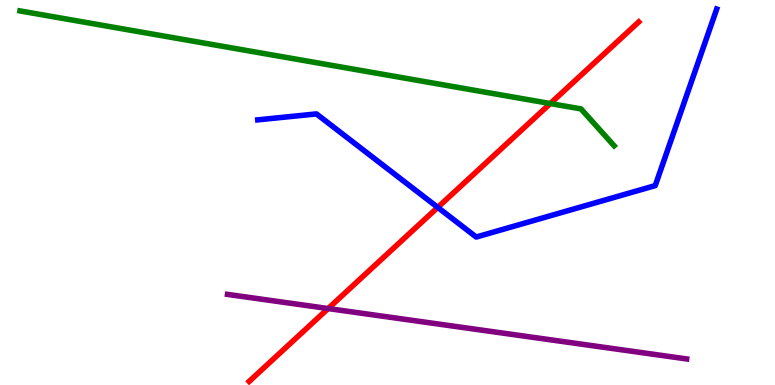[{'lines': ['blue', 'red'], 'intersections': [{'x': 5.65, 'y': 4.61}]}, {'lines': ['green', 'red'], 'intersections': [{'x': 7.1, 'y': 7.31}]}, {'lines': ['purple', 'red'], 'intersections': [{'x': 4.23, 'y': 1.99}]}, {'lines': ['blue', 'green'], 'intersections': []}, {'lines': ['blue', 'purple'], 'intersections': []}, {'lines': ['green', 'purple'], 'intersections': []}]